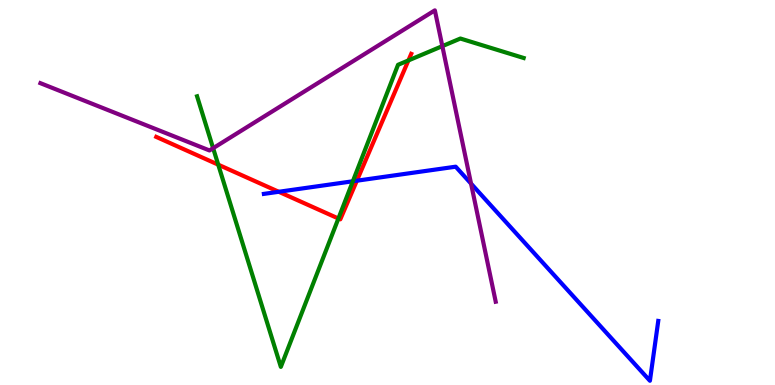[{'lines': ['blue', 'red'], 'intersections': [{'x': 3.6, 'y': 5.02}, {'x': 4.6, 'y': 5.31}]}, {'lines': ['green', 'red'], 'intersections': [{'x': 2.82, 'y': 5.72}, {'x': 4.37, 'y': 4.32}, {'x': 5.27, 'y': 8.43}]}, {'lines': ['purple', 'red'], 'intersections': []}, {'lines': ['blue', 'green'], 'intersections': [{'x': 4.55, 'y': 5.29}]}, {'lines': ['blue', 'purple'], 'intersections': [{'x': 6.08, 'y': 5.23}]}, {'lines': ['green', 'purple'], 'intersections': [{'x': 2.75, 'y': 6.15}, {'x': 5.71, 'y': 8.8}]}]